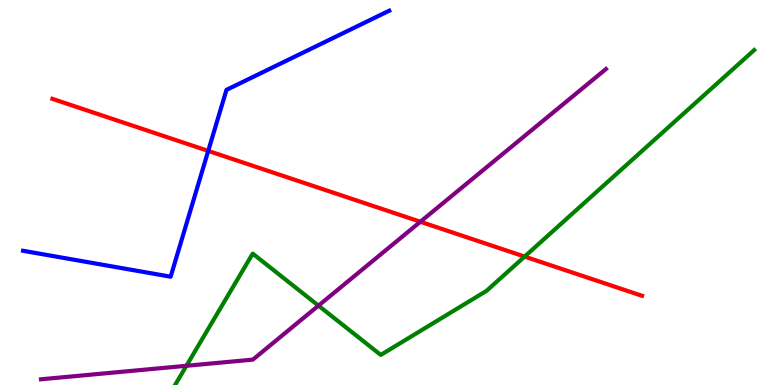[{'lines': ['blue', 'red'], 'intersections': [{'x': 2.69, 'y': 6.08}]}, {'lines': ['green', 'red'], 'intersections': [{'x': 6.77, 'y': 3.34}]}, {'lines': ['purple', 'red'], 'intersections': [{'x': 5.42, 'y': 4.24}]}, {'lines': ['blue', 'green'], 'intersections': []}, {'lines': ['blue', 'purple'], 'intersections': []}, {'lines': ['green', 'purple'], 'intersections': [{'x': 2.41, 'y': 0.499}, {'x': 4.11, 'y': 2.06}]}]